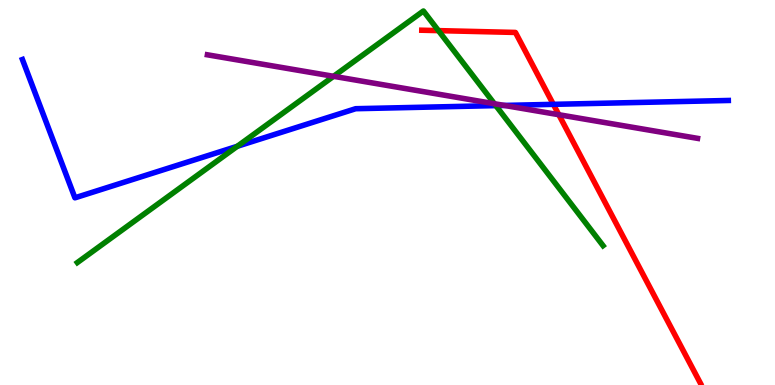[{'lines': ['blue', 'red'], 'intersections': [{'x': 7.14, 'y': 7.29}]}, {'lines': ['green', 'red'], 'intersections': [{'x': 5.66, 'y': 9.2}]}, {'lines': ['purple', 'red'], 'intersections': [{'x': 7.21, 'y': 7.02}]}, {'lines': ['blue', 'green'], 'intersections': [{'x': 3.06, 'y': 6.2}, {'x': 6.4, 'y': 7.26}]}, {'lines': ['blue', 'purple'], 'intersections': [{'x': 6.51, 'y': 7.26}]}, {'lines': ['green', 'purple'], 'intersections': [{'x': 4.3, 'y': 8.02}, {'x': 6.38, 'y': 7.31}]}]